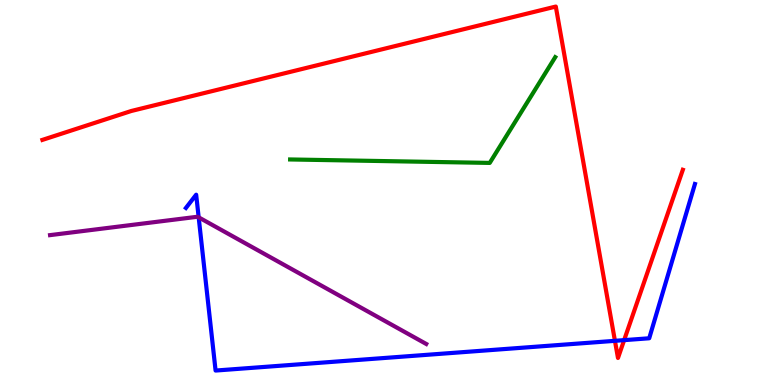[{'lines': ['blue', 'red'], 'intersections': [{'x': 7.93, 'y': 1.15}, {'x': 8.05, 'y': 1.17}]}, {'lines': ['green', 'red'], 'intersections': []}, {'lines': ['purple', 'red'], 'intersections': []}, {'lines': ['blue', 'green'], 'intersections': []}, {'lines': ['blue', 'purple'], 'intersections': [{'x': 2.56, 'y': 4.35}]}, {'lines': ['green', 'purple'], 'intersections': []}]